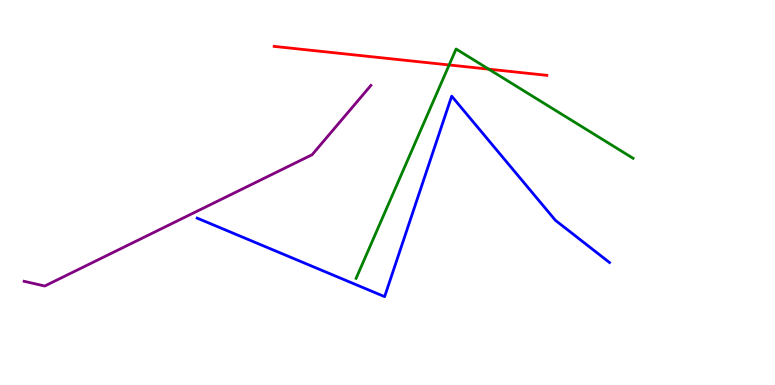[{'lines': ['blue', 'red'], 'intersections': []}, {'lines': ['green', 'red'], 'intersections': [{'x': 5.8, 'y': 8.31}, {'x': 6.31, 'y': 8.2}]}, {'lines': ['purple', 'red'], 'intersections': []}, {'lines': ['blue', 'green'], 'intersections': []}, {'lines': ['blue', 'purple'], 'intersections': []}, {'lines': ['green', 'purple'], 'intersections': []}]